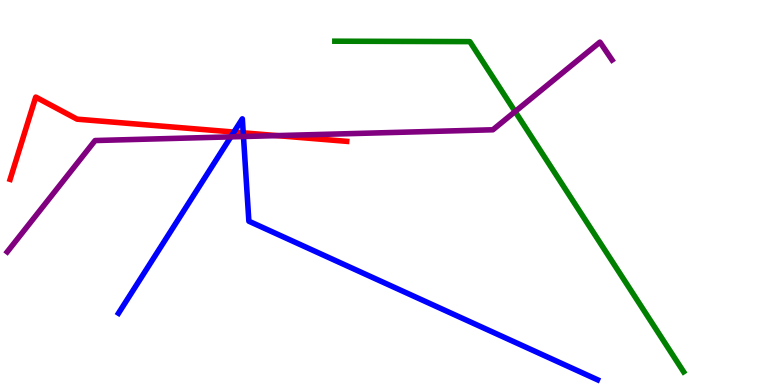[{'lines': ['blue', 'red'], 'intersections': [{'x': 3.02, 'y': 6.57}, {'x': 3.14, 'y': 6.55}]}, {'lines': ['green', 'red'], 'intersections': []}, {'lines': ['purple', 'red'], 'intersections': [{'x': 3.58, 'y': 6.48}]}, {'lines': ['blue', 'green'], 'intersections': []}, {'lines': ['blue', 'purple'], 'intersections': [{'x': 2.98, 'y': 6.45}, {'x': 3.14, 'y': 6.45}]}, {'lines': ['green', 'purple'], 'intersections': [{'x': 6.65, 'y': 7.1}]}]